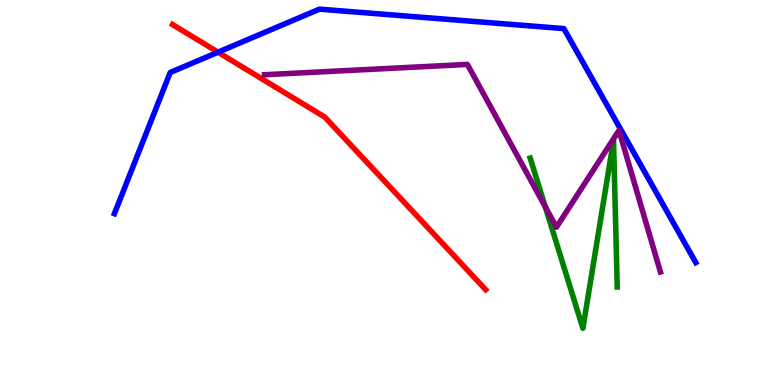[{'lines': ['blue', 'red'], 'intersections': [{'x': 2.81, 'y': 8.64}]}, {'lines': ['green', 'red'], 'intersections': []}, {'lines': ['purple', 'red'], 'intersections': []}, {'lines': ['blue', 'green'], 'intersections': []}, {'lines': ['blue', 'purple'], 'intersections': []}, {'lines': ['green', 'purple'], 'intersections': [{'x': 7.04, 'y': 4.63}]}]